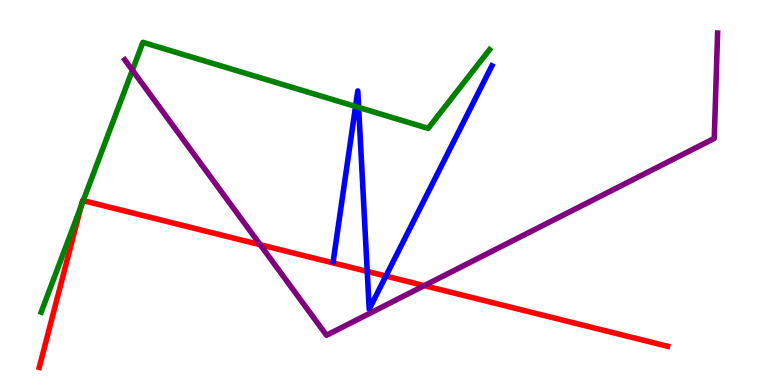[{'lines': ['blue', 'red'], 'intersections': [{'x': 4.74, 'y': 2.95}, {'x': 4.98, 'y': 2.83}]}, {'lines': ['green', 'red'], 'intersections': [{'x': 1.05, 'y': 4.64}, {'x': 1.07, 'y': 4.79}]}, {'lines': ['purple', 'red'], 'intersections': [{'x': 3.36, 'y': 3.64}, {'x': 5.47, 'y': 2.58}]}, {'lines': ['blue', 'green'], 'intersections': [{'x': 4.59, 'y': 7.23}, {'x': 4.63, 'y': 7.21}]}, {'lines': ['blue', 'purple'], 'intersections': []}, {'lines': ['green', 'purple'], 'intersections': [{'x': 1.71, 'y': 8.18}]}]